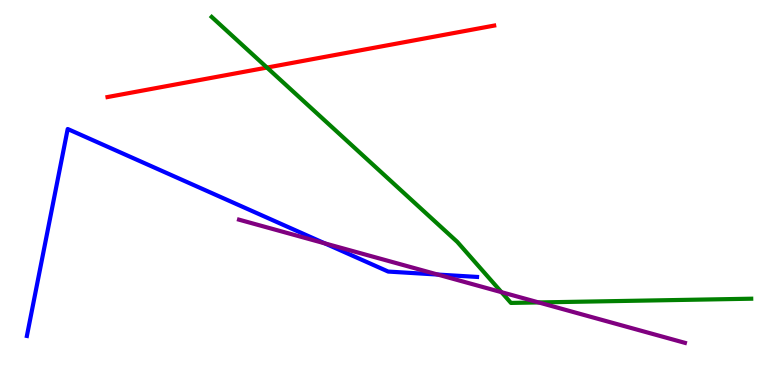[{'lines': ['blue', 'red'], 'intersections': []}, {'lines': ['green', 'red'], 'intersections': [{'x': 3.44, 'y': 8.24}]}, {'lines': ['purple', 'red'], 'intersections': []}, {'lines': ['blue', 'green'], 'intersections': []}, {'lines': ['blue', 'purple'], 'intersections': [{'x': 4.19, 'y': 3.68}, {'x': 5.65, 'y': 2.87}]}, {'lines': ['green', 'purple'], 'intersections': [{'x': 6.47, 'y': 2.41}, {'x': 6.95, 'y': 2.14}]}]